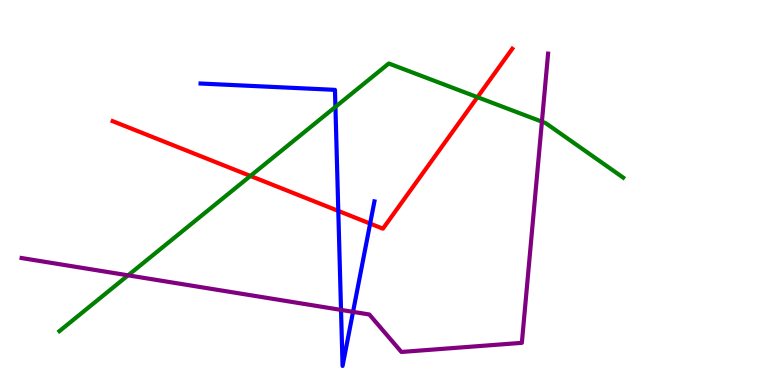[{'lines': ['blue', 'red'], 'intersections': [{'x': 4.37, 'y': 4.52}, {'x': 4.78, 'y': 4.19}]}, {'lines': ['green', 'red'], 'intersections': [{'x': 3.23, 'y': 5.43}, {'x': 6.16, 'y': 7.48}]}, {'lines': ['purple', 'red'], 'intersections': []}, {'lines': ['blue', 'green'], 'intersections': [{'x': 4.33, 'y': 7.22}]}, {'lines': ['blue', 'purple'], 'intersections': [{'x': 4.4, 'y': 1.95}, {'x': 4.56, 'y': 1.9}]}, {'lines': ['green', 'purple'], 'intersections': [{'x': 1.65, 'y': 2.85}, {'x': 6.99, 'y': 6.84}]}]